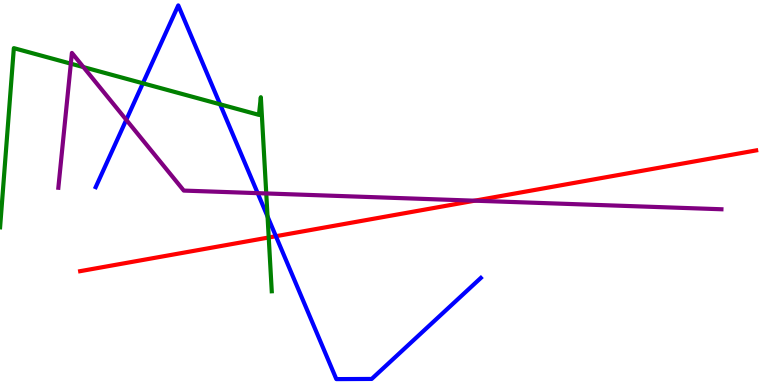[{'lines': ['blue', 'red'], 'intersections': [{'x': 3.56, 'y': 3.86}]}, {'lines': ['green', 'red'], 'intersections': [{'x': 3.47, 'y': 3.83}]}, {'lines': ['purple', 'red'], 'intersections': [{'x': 6.13, 'y': 4.79}]}, {'lines': ['blue', 'green'], 'intersections': [{'x': 1.84, 'y': 7.84}, {'x': 2.84, 'y': 7.29}, {'x': 3.45, 'y': 4.38}]}, {'lines': ['blue', 'purple'], 'intersections': [{'x': 1.63, 'y': 6.89}, {'x': 3.32, 'y': 4.98}]}, {'lines': ['green', 'purple'], 'intersections': [{'x': 0.914, 'y': 8.35}, {'x': 1.08, 'y': 8.26}, {'x': 3.44, 'y': 4.98}]}]